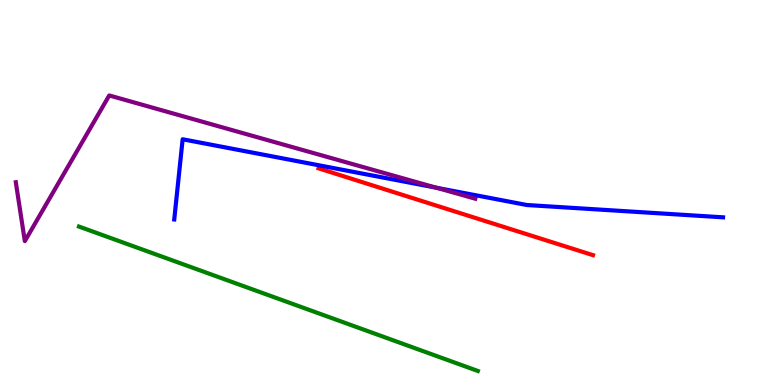[{'lines': ['blue', 'red'], 'intersections': []}, {'lines': ['green', 'red'], 'intersections': []}, {'lines': ['purple', 'red'], 'intersections': []}, {'lines': ['blue', 'green'], 'intersections': []}, {'lines': ['blue', 'purple'], 'intersections': [{'x': 5.63, 'y': 5.12}]}, {'lines': ['green', 'purple'], 'intersections': []}]